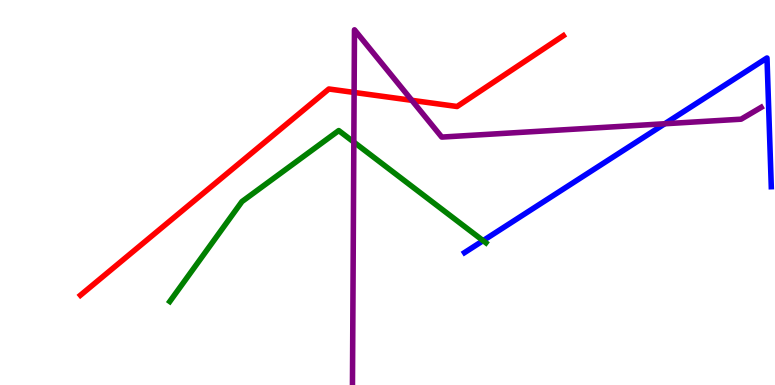[{'lines': ['blue', 'red'], 'intersections': []}, {'lines': ['green', 'red'], 'intersections': []}, {'lines': ['purple', 'red'], 'intersections': [{'x': 4.57, 'y': 7.6}, {'x': 5.31, 'y': 7.39}]}, {'lines': ['blue', 'green'], 'intersections': [{'x': 6.23, 'y': 3.75}]}, {'lines': ['blue', 'purple'], 'intersections': [{'x': 8.58, 'y': 6.79}]}, {'lines': ['green', 'purple'], 'intersections': [{'x': 4.57, 'y': 6.31}]}]